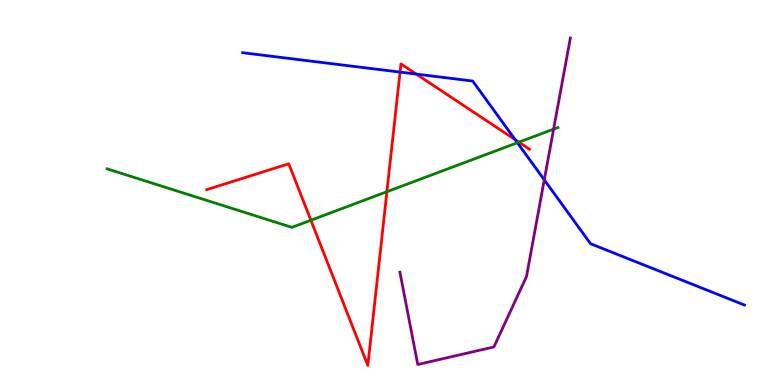[{'lines': ['blue', 'red'], 'intersections': [{'x': 5.16, 'y': 8.13}, {'x': 5.37, 'y': 8.08}, {'x': 6.65, 'y': 6.37}]}, {'lines': ['green', 'red'], 'intersections': [{'x': 4.01, 'y': 4.28}, {'x': 4.99, 'y': 5.02}, {'x': 6.7, 'y': 6.31}]}, {'lines': ['purple', 'red'], 'intersections': []}, {'lines': ['blue', 'green'], 'intersections': [{'x': 6.68, 'y': 6.29}]}, {'lines': ['blue', 'purple'], 'intersections': [{'x': 7.02, 'y': 5.33}]}, {'lines': ['green', 'purple'], 'intersections': [{'x': 7.14, 'y': 6.65}]}]